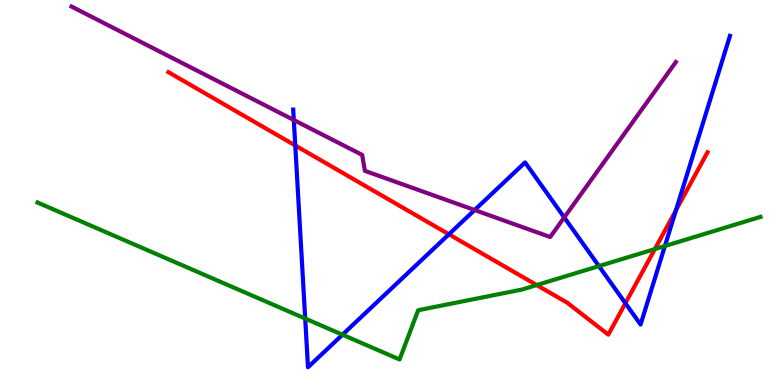[{'lines': ['blue', 'red'], 'intersections': [{'x': 3.81, 'y': 6.22}, {'x': 5.79, 'y': 3.91}, {'x': 8.07, 'y': 2.12}, {'x': 8.72, 'y': 4.54}]}, {'lines': ['green', 'red'], 'intersections': [{'x': 6.93, 'y': 2.6}, {'x': 8.45, 'y': 3.53}]}, {'lines': ['purple', 'red'], 'intersections': []}, {'lines': ['blue', 'green'], 'intersections': [{'x': 3.94, 'y': 1.73}, {'x': 4.42, 'y': 1.31}, {'x': 7.73, 'y': 3.09}, {'x': 8.58, 'y': 3.61}]}, {'lines': ['blue', 'purple'], 'intersections': [{'x': 3.79, 'y': 6.88}, {'x': 6.12, 'y': 4.54}, {'x': 7.28, 'y': 4.35}]}, {'lines': ['green', 'purple'], 'intersections': []}]